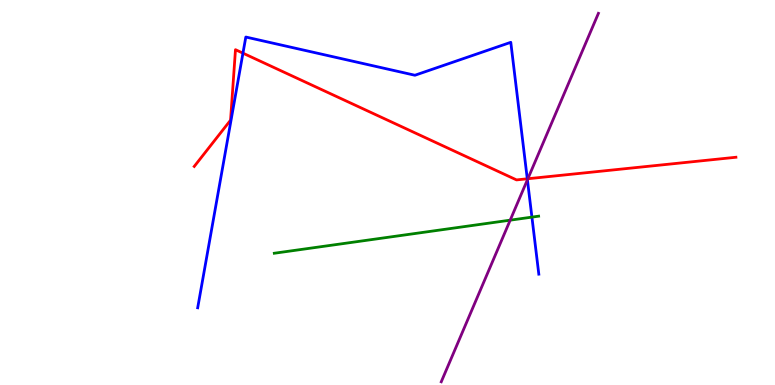[{'lines': ['blue', 'red'], 'intersections': [{'x': 3.13, 'y': 8.62}, {'x': 6.8, 'y': 5.36}]}, {'lines': ['green', 'red'], 'intersections': []}, {'lines': ['purple', 'red'], 'intersections': [{'x': 6.81, 'y': 5.36}]}, {'lines': ['blue', 'green'], 'intersections': [{'x': 6.86, 'y': 4.36}]}, {'lines': ['blue', 'purple'], 'intersections': [{'x': 6.81, 'y': 5.33}]}, {'lines': ['green', 'purple'], 'intersections': [{'x': 6.58, 'y': 4.28}]}]